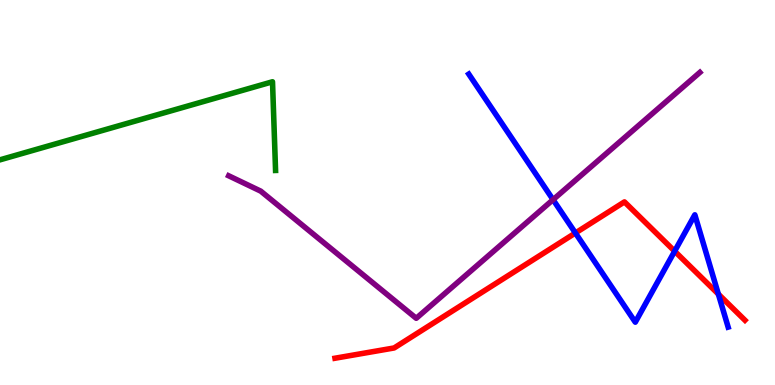[{'lines': ['blue', 'red'], 'intersections': [{'x': 7.42, 'y': 3.95}, {'x': 8.71, 'y': 3.48}, {'x': 9.27, 'y': 2.36}]}, {'lines': ['green', 'red'], 'intersections': []}, {'lines': ['purple', 'red'], 'intersections': []}, {'lines': ['blue', 'green'], 'intersections': []}, {'lines': ['blue', 'purple'], 'intersections': [{'x': 7.14, 'y': 4.81}]}, {'lines': ['green', 'purple'], 'intersections': []}]